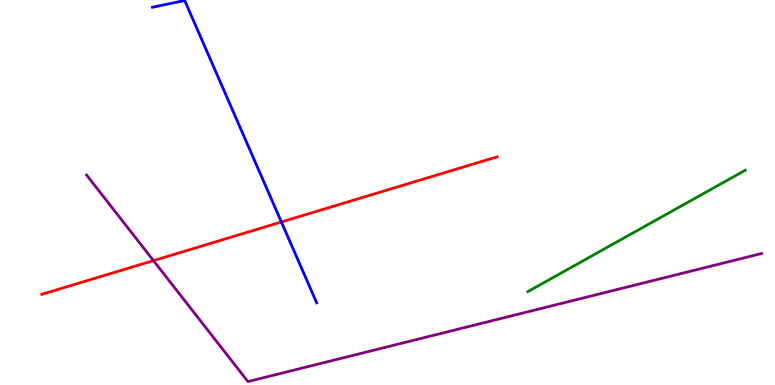[{'lines': ['blue', 'red'], 'intersections': [{'x': 3.63, 'y': 4.23}]}, {'lines': ['green', 'red'], 'intersections': []}, {'lines': ['purple', 'red'], 'intersections': [{'x': 1.98, 'y': 3.23}]}, {'lines': ['blue', 'green'], 'intersections': []}, {'lines': ['blue', 'purple'], 'intersections': []}, {'lines': ['green', 'purple'], 'intersections': []}]